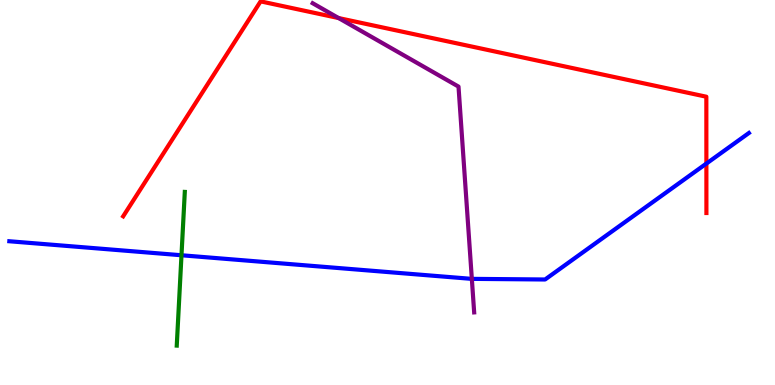[{'lines': ['blue', 'red'], 'intersections': [{'x': 9.11, 'y': 5.75}]}, {'lines': ['green', 'red'], 'intersections': []}, {'lines': ['purple', 'red'], 'intersections': [{'x': 4.37, 'y': 9.53}]}, {'lines': ['blue', 'green'], 'intersections': [{'x': 2.34, 'y': 3.37}]}, {'lines': ['blue', 'purple'], 'intersections': [{'x': 6.09, 'y': 2.76}]}, {'lines': ['green', 'purple'], 'intersections': []}]